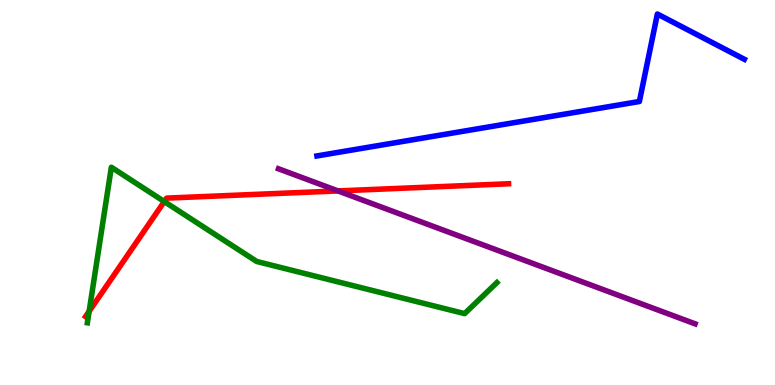[{'lines': ['blue', 'red'], 'intersections': []}, {'lines': ['green', 'red'], 'intersections': [{'x': 1.15, 'y': 1.91}, {'x': 2.12, 'y': 4.76}]}, {'lines': ['purple', 'red'], 'intersections': [{'x': 4.36, 'y': 5.04}]}, {'lines': ['blue', 'green'], 'intersections': []}, {'lines': ['blue', 'purple'], 'intersections': []}, {'lines': ['green', 'purple'], 'intersections': []}]